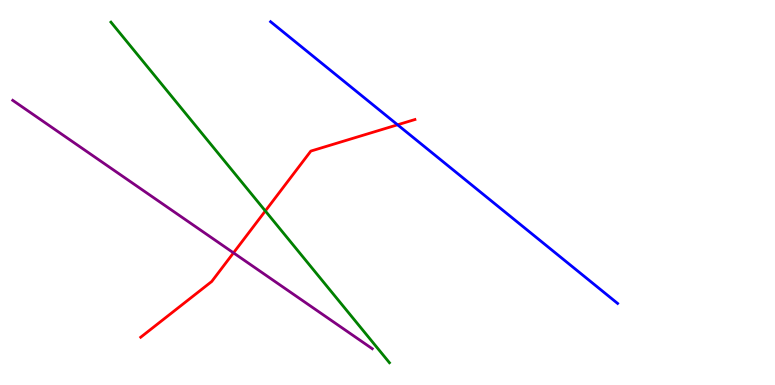[{'lines': ['blue', 'red'], 'intersections': [{'x': 5.13, 'y': 6.76}]}, {'lines': ['green', 'red'], 'intersections': [{'x': 3.42, 'y': 4.52}]}, {'lines': ['purple', 'red'], 'intersections': [{'x': 3.01, 'y': 3.43}]}, {'lines': ['blue', 'green'], 'intersections': []}, {'lines': ['blue', 'purple'], 'intersections': []}, {'lines': ['green', 'purple'], 'intersections': []}]